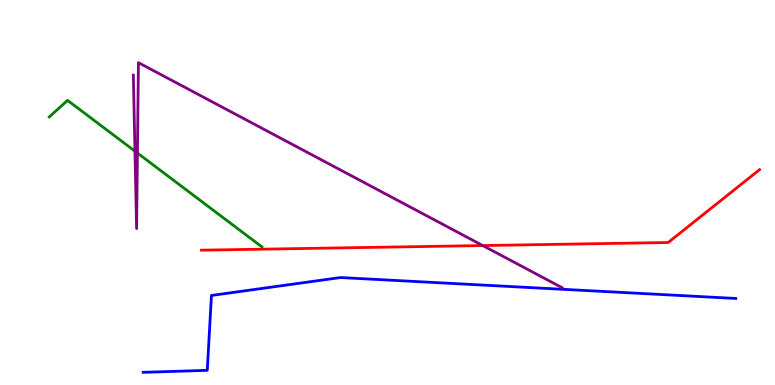[{'lines': ['blue', 'red'], 'intersections': []}, {'lines': ['green', 'red'], 'intersections': []}, {'lines': ['purple', 'red'], 'intersections': [{'x': 6.23, 'y': 3.62}]}, {'lines': ['blue', 'green'], 'intersections': []}, {'lines': ['blue', 'purple'], 'intersections': []}, {'lines': ['green', 'purple'], 'intersections': [{'x': 1.74, 'y': 6.07}, {'x': 1.77, 'y': 6.02}]}]